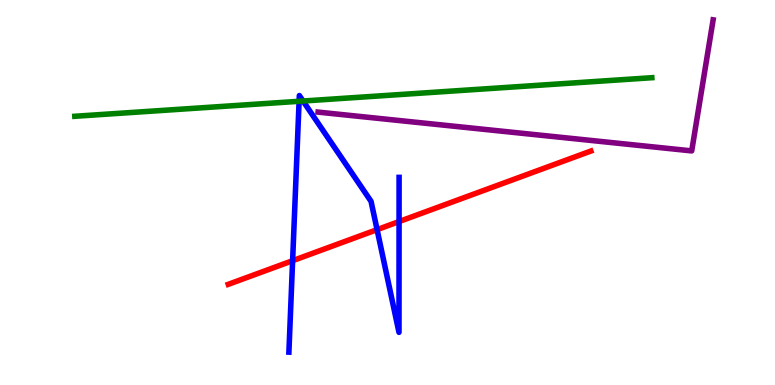[{'lines': ['blue', 'red'], 'intersections': [{'x': 3.78, 'y': 3.23}, {'x': 4.87, 'y': 4.04}, {'x': 5.15, 'y': 4.25}]}, {'lines': ['green', 'red'], 'intersections': []}, {'lines': ['purple', 'red'], 'intersections': []}, {'lines': ['blue', 'green'], 'intersections': [{'x': 3.86, 'y': 7.37}, {'x': 3.91, 'y': 7.38}]}, {'lines': ['blue', 'purple'], 'intersections': []}, {'lines': ['green', 'purple'], 'intersections': []}]